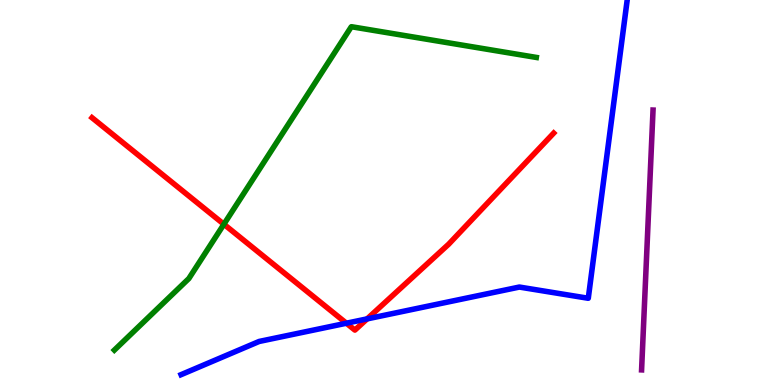[{'lines': ['blue', 'red'], 'intersections': [{'x': 4.47, 'y': 1.6}, {'x': 4.74, 'y': 1.72}]}, {'lines': ['green', 'red'], 'intersections': [{'x': 2.89, 'y': 4.18}]}, {'lines': ['purple', 'red'], 'intersections': []}, {'lines': ['blue', 'green'], 'intersections': []}, {'lines': ['blue', 'purple'], 'intersections': []}, {'lines': ['green', 'purple'], 'intersections': []}]